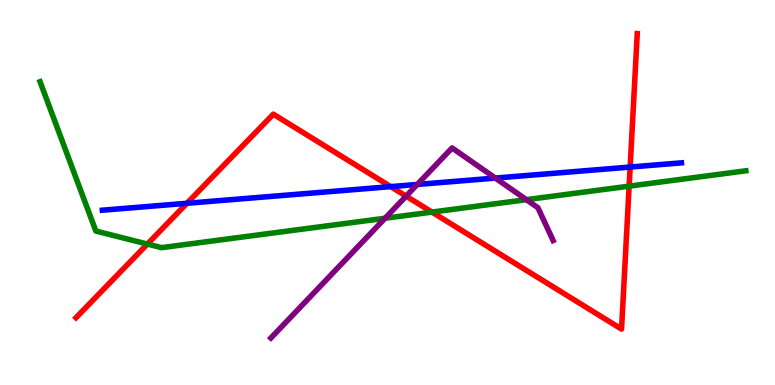[{'lines': ['blue', 'red'], 'intersections': [{'x': 2.41, 'y': 4.72}, {'x': 5.04, 'y': 5.15}, {'x': 8.13, 'y': 5.66}]}, {'lines': ['green', 'red'], 'intersections': [{'x': 1.9, 'y': 3.66}, {'x': 5.57, 'y': 4.49}, {'x': 8.12, 'y': 5.16}]}, {'lines': ['purple', 'red'], 'intersections': [{'x': 5.24, 'y': 4.91}]}, {'lines': ['blue', 'green'], 'intersections': []}, {'lines': ['blue', 'purple'], 'intersections': [{'x': 5.38, 'y': 5.21}, {'x': 6.39, 'y': 5.37}]}, {'lines': ['green', 'purple'], 'intersections': [{'x': 4.97, 'y': 4.33}, {'x': 6.79, 'y': 4.81}]}]